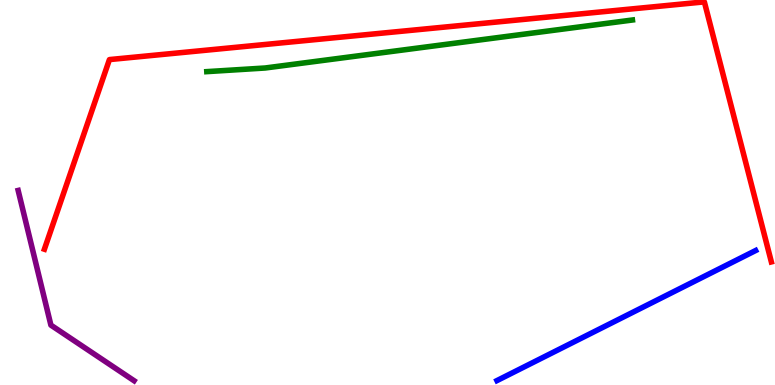[{'lines': ['blue', 'red'], 'intersections': []}, {'lines': ['green', 'red'], 'intersections': []}, {'lines': ['purple', 'red'], 'intersections': []}, {'lines': ['blue', 'green'], 'intersections': []}, {'lines': ['blue', 'purple'], 'intersections': []}, {'lines': ['green', 'purple'], 'intersections': []}]